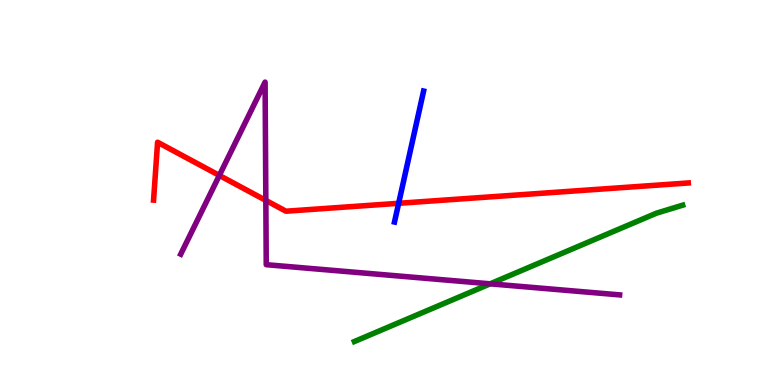[{'lines': ['blue', 'red'], 'intersections': [{'x': 5.14, 'y': 4.72}]}, {'lines': ['green', 'red'], 'intersections': []}, {'lines': ['purple', 'red'], 'intersections': [{'x': 2.83, 'y': 5.44}, {'x': 3.43, 'y': 4.79}]}, {'lines': ['blue', 'green'], 'intersections': []}, {'lines': ['blue', 'purple'], 'intersections': []}, {'lines': ['green', 'purple'], 'intersections': [{'x': 6.33, 'y': 2.63}]}]